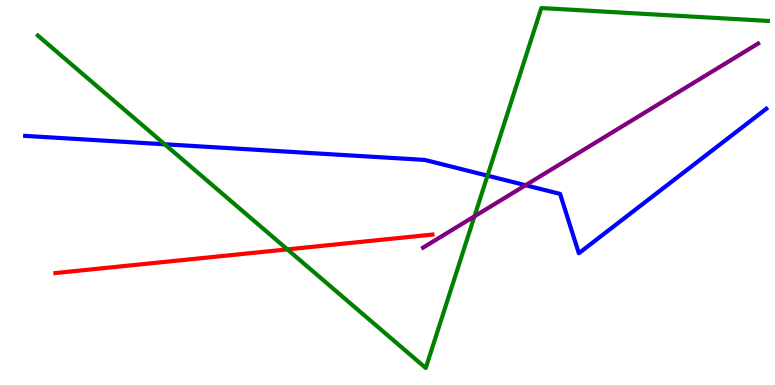[{'lines': ['blue', 'red'], 'intersections': []}, {'lines': ['green', 'red'], 'intersections': [{'x': 3.71, 'y': 3.52}]}, {'lines': ['purple', 'red'], 'intersections': []}, {'lines': ['blue', 'green'], 'intersections': [{'x': 2.13, 'y': 6.25}, {'x': 6.29, 'y': 5.44}]}, {'lines': ['blue', 'purple'], 'intersections': [{'x': 6.78, 'y': 5.19}]}, {'lines': ['green', 'purple'], 'intersections': [{'x': 6.12, 'y': 4.38}]}]